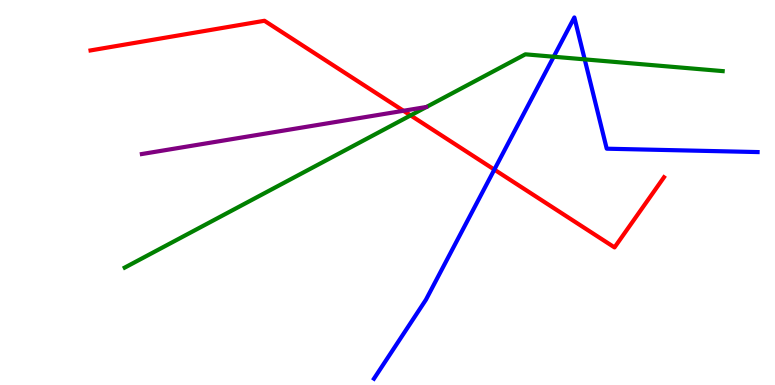[{'lines': ['blue', 'red'], 'intersections': [{'x': 6.38, 'y': 5.59}]}, {'lines': ['green', 'red'], 'intersections': [{'x': 5.3, 'y': 7.0}]}, {'lines': ['purple', 'red'], 'intersections': [{'x': 5.21, 'y': 7.12}]}, {'lines': ['blue', 'green'], 'intersections': [{'x': 7.14, 'y': 8.53}, {'x': 7.54, 'y': 8.46}]}, {'lines': ['blue', 'purple'], 'intersections': []}, {'lines': ['green', 'purple'], 'intersections': []}]